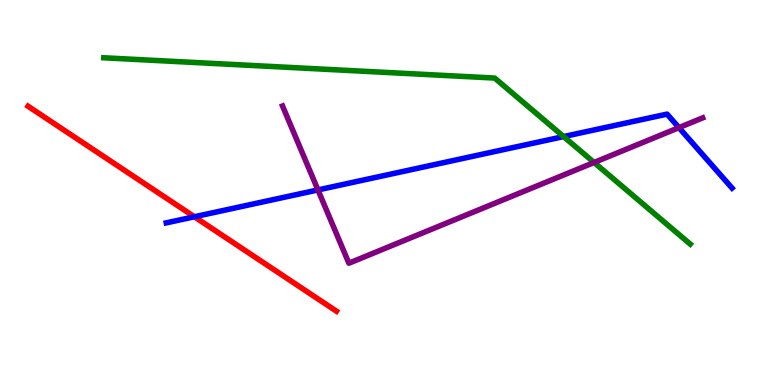[{'lines': ['blue', 'red'], 'intersections': [{'x': 2.51, 'y': 4.37}]}, {'lines': ['green', 'red'], 'intersections': []}, {'lines': ['purple', 'red'], 'intersections': []}, {'lines': ['blue', 'green'], 'intersections': [{'x': 7.27, 'y': 6.45}]}, {'lines': ['blue', 'purple'], 'intersections': [{'x': 4.1, 'y': 5.07}, {'x': 8.76, 'y': 6.69}]}, {'lines': ['green', 'purple'], 'intersections': [{'x': 7.67, 'y': 5.78}]}]